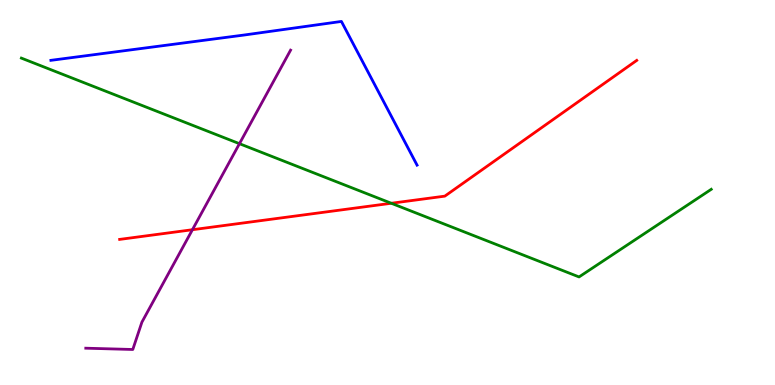[{'lines': ['blue', 'red'], 'intersections': []}, {'lines': ['green', 'red'], 'intersections': [{'x': 5.05, 'y': 4.72}]}, {'lines': ['purple', 'red'], 'intersections': [{'x': 2.48, 'y': 4.03}]}, {'lines': ['blue', 'green'], 'intersections': []}, {'lines': ['blue', 'purple'], 'intersections': []}, {'lines': ['green', 'purple'], 'intersections': [{'x': 3.09, 'y': 6.27}]}]